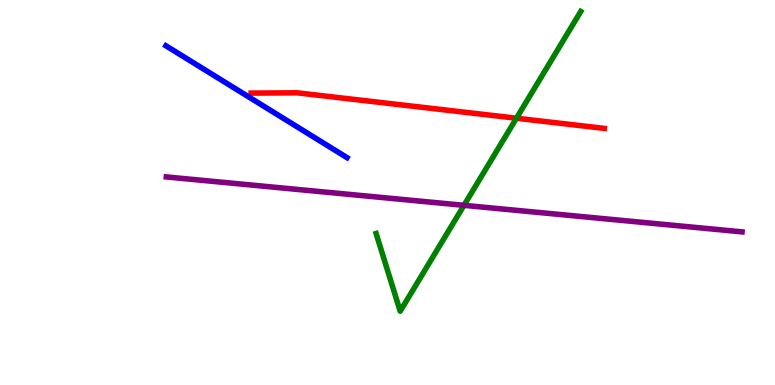[{'lines': ['blue', 'red'], 'intersections': []}, {'lines': ['green', 'red'], 'intersections': [{'x': 6.66, 'y': 6.93}]}, {'lines': ['purple', 'red'], 'intersections': []}, {'lines': ['blue', 'green'], 'intersections': []}, {'lines': ['blue', 'purple'], 'intersections': []}, {'lines': ['green', 'purple'], 'intersections': [{'x': 5.99, 'y': 4.67}]}]